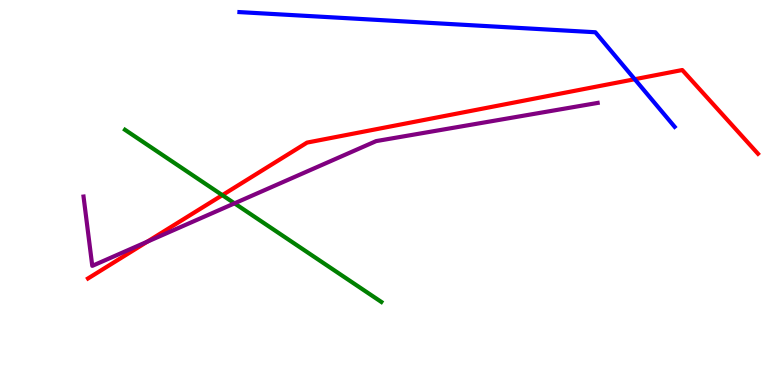[{'lines': ['blue', 'red'], 'intersections': [{'x': 8.19, 'y': 7.94}]}, {'lines': ['green', 'red'], 'intersections': [{'x': 2.87, 'y': 4.93}]}, {'lines': ['purple', 'red'], 'intersections': [{'x': 1.9, 'y': 3.72}]}, {'lines': ['blue', 'green'], 'intersections': []}, {'lines': ['blue', 'purple'], 'intersections': []}, {'lines': ['green', 'purple'], 'intersections': [{'x': 3.03, 'y': 4.72}]}]